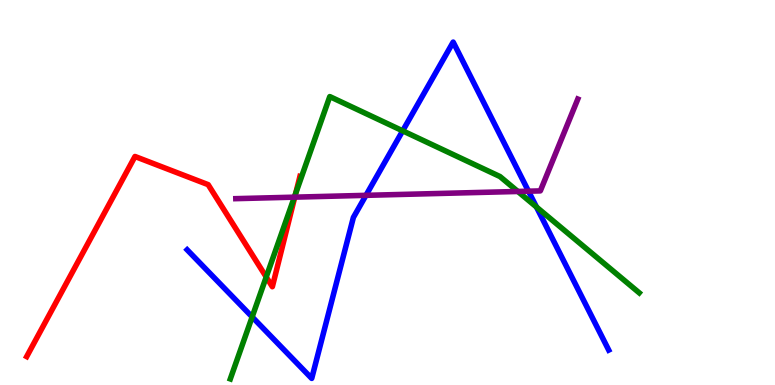[{'lines': ['blue', 'red'], 'intersections': []}, {'lines': ['green', 'red'], 'intersections': [{'x': 3.44, 'y': 2.81}, {'x': 3.82, 'y': 4.98}]}, {'lines': ['purple', 'red'], 'intersections': [{'x': 3.8, 'y': 4.88}]}, {'lines': ['blue', 'green'], 'intersections': [{'x': 3.25, 'y': 1.77}, {'x': 5.2, 'y': 6.6}, {'x': 6.92, 'y': 4.62}]}, {'lines': ['blue', 'purple'], 'intersections': [{'x': 4.72, 'y': 4.93}, {'x': 6.82, 'y': 5.03}]}, {'lines': ['green', 'purple'], 'intersections': [{'x': 3.8, 'y': 4.88}, {'x': 6.68, 'y': 5.03}]}]